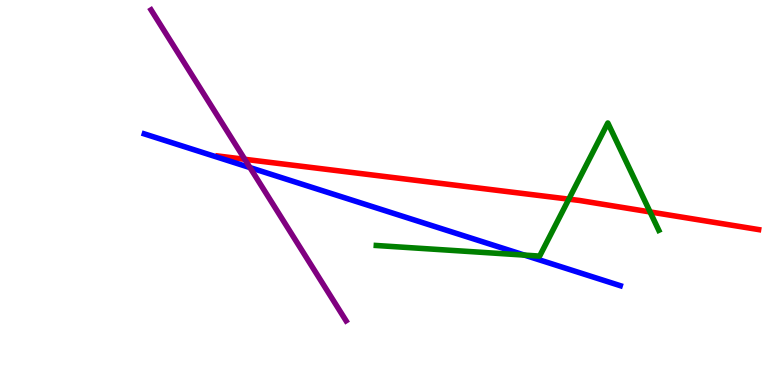[{'lines': ['blue', 'red'], 'intersections': []}, {'lines': ['green', 'red'], 'intersections': [{'x': 7.34, 'y': 4.83}, {'x': 8.39, 'y': 4.5}]}, {'lines': ['purple', 'red'], 'intersections': [{'x': 3.16, 'y': 5.86}]}, {'lines': ['blue', 'green'], 'intersections': [{'x': 6.77, 'y': 3.37}]}, {'lines': ['blue', 'purple'], 'intersections': [{'x': 3.23, 'y': 5.65}]}, {'lines': ['green', 'purple'], 'intersections': []}]